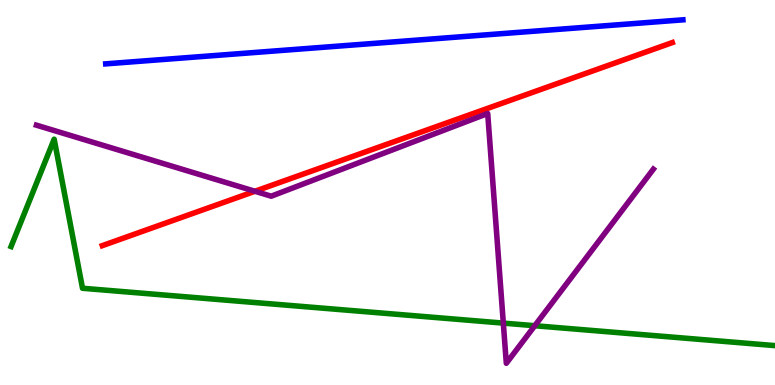[{'lines': ['blue', 'red'], 'intersections': []}, {'lines': ['green', 'red'], 'intersections': []}, {'lines': ['purple', 'red'], 'intersections': [{'x': 3.29, 'y': 5.03}]}, {'lines': ['blue', 'green'], 'intersections': []}, {'lines': ['blue', 'purple'], 'intersections': []}, {'lines': ['green', 'purple'], 'intersections': [{'x': 6.49, 'y': 1.61}, {'x': 6.9, 'y': 1.54}]}]